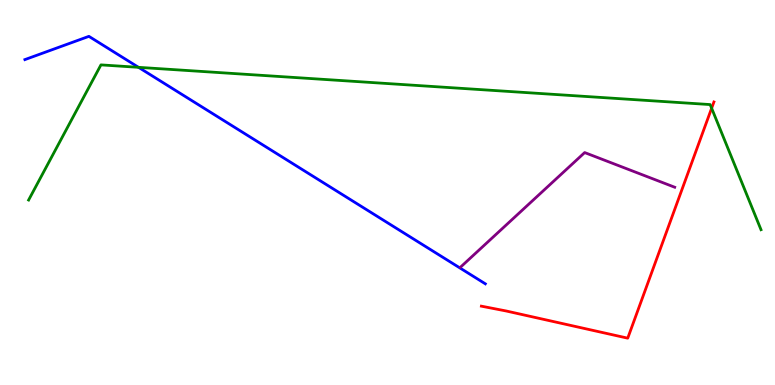[{'lines': ['blue', 'red'], 'intersections': []}, {'lines': ['green', 'red'], 'intersections': [{'x': 9.18, 'y': 7.19}]}, {'lines': ['purple', 'red'], 'intersections': []}, {'lines': ['blue', 'green'], 'intersections': [{'x': 1.79, 'y': 8.25}]}, {'lines': ['blue', 'purple'], 'intersections': []}, {'lines': ['green', 'purple'], 'intersections': []}]